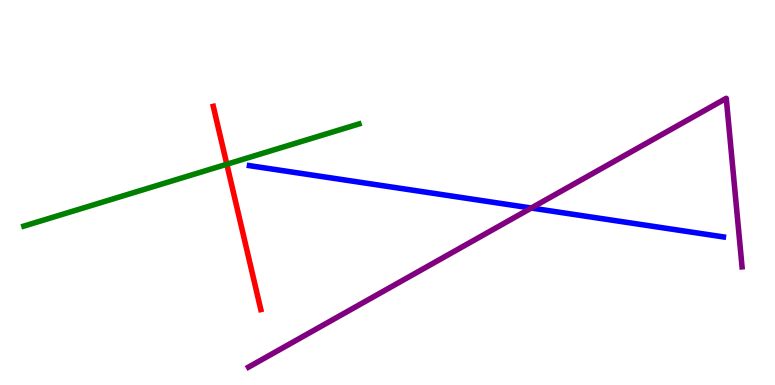[{'lines': ['blue', 'red'], 'intersections': []}, {'lines': ['green', 'red'], 'intersections': [{'x': 2.93, 'y': 5.73}]}, {'lines': ['purple', 'red'], 'intersections': []}, {'lines': ['blue', 'green'], 'intersections': []}, {'lines': ['blue', 'purple'], 'intersections': [{'x': 6.86, 'y': 4.6}]}, {'lines': ['green', 'purple'], 'intersections': []}]